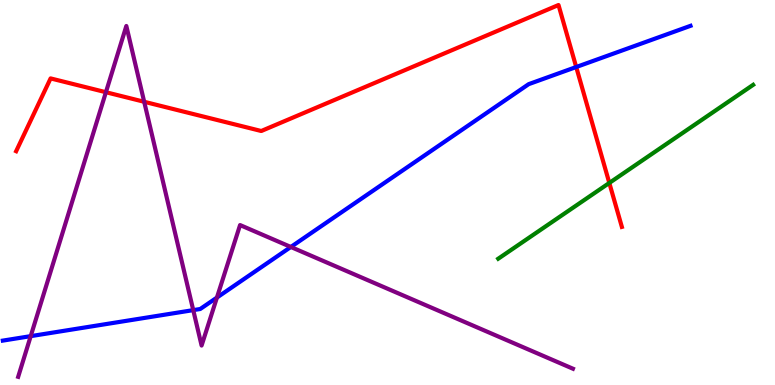[{'lines': ['blue', 'red'], 'intersections': [{'x': 7.44, 'y': 8.26}]}, {'lines': ['green', 'red'], 'intersections': [{'x': 7.86, 'y': 5.25}]}, {'lines': ['purple', 'red'], 'intersections': [{'x': 1.37, 'y': 7.6}, {'x': 1.86, 'y': 7.36}]}, {'lines': ['blue', 'green'], 'intersections': []}, {'lines': ['blue', 'purple'], 'intersections': [{'x': 0.396, 'y': 1.27}, {'x': 2.49, 'y': 1.94}, {'x': 2.8, 'y': 2.27}, {'x': 3.75, 'y': 3.59}]}, {'lines': ['green', 'purple'], 'intersections': []}]